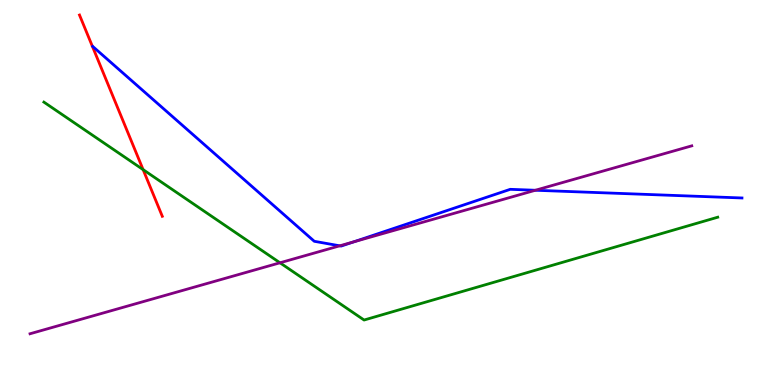[{'lines': ['blue', 'red'], 'intersections': []}, {'lines': ['green', 'red'], 'intersections': [{'x': 1.85, 'y': 5.59}]}, {'lines': ['purple', 'red'], 'intersections': []}, {'lines': ['blue', 'green'], 'intersections': []}, {'lines': ['blue', 'purple'], 'intersections': [{'x': 4.38, 'y': 3.62}, {'x': 4.57, 'y': 3.72}, {'x': 6.91, 'y': 5.06}]}, {'lines': ['green', 'purple'], 'intersections': [{'x': 3.61, 'y': 3.17}]}]